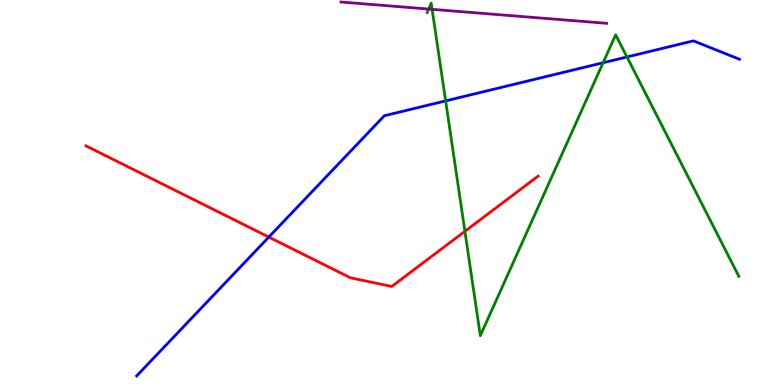[{'lines': ['blue', 'red'], 'intersections': [{'x': 3.47, 'y': 3.84}]}, {'lines': ['green', 'red'], 'intersections': [{'x': 6.0, 'y': 3.99}]}, {'lines': ['purple', 'red'], 'intersections': []}, {'lines': ['blue', 'green'], 'intersections': [{'x': 5.75, 'y': 7.38}, {'x': 7.78, 'y': 8.37}, {'x': 8.09, 'y': 8.52}]}, {'lines': ['blue', 'purple'], 'intersections': []}, {'lines': ['green', 'purple'], 'intersections': [{'x': 5.53, 'y': 9.77}, {'x': 5.58, 'y': 9.76}]}]